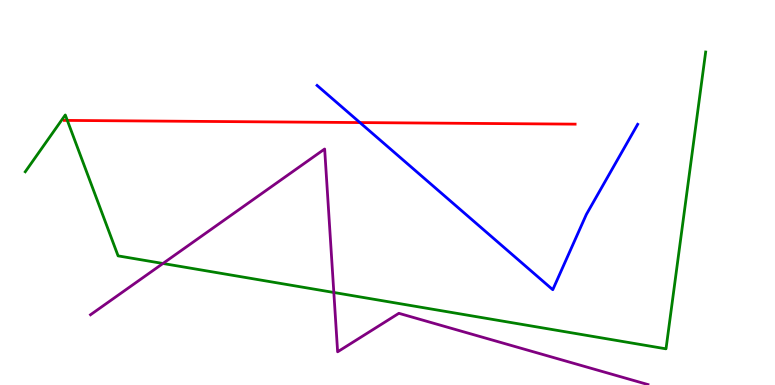[{'lines': ['blue', 'red'], 'intersections': [{'x': 4.64, 'y': 6.82}]}, {'lines': ['green', 'red'], 'intersections': [{'x': 0.869, 'y': 6.87}]}, {'lines': ['purple', 'red'], 'intersections': []}, {'lines': ['blue', 'green'], 'intersections': []}, {'lines': ['blue', 'purple'], 'intersections': []}, {'lines': ['green', 'purple'], 'intersections': [{'x': 2.1, 'y': 3.16}, {'x': 4.31, 'y': 2.4}]}]